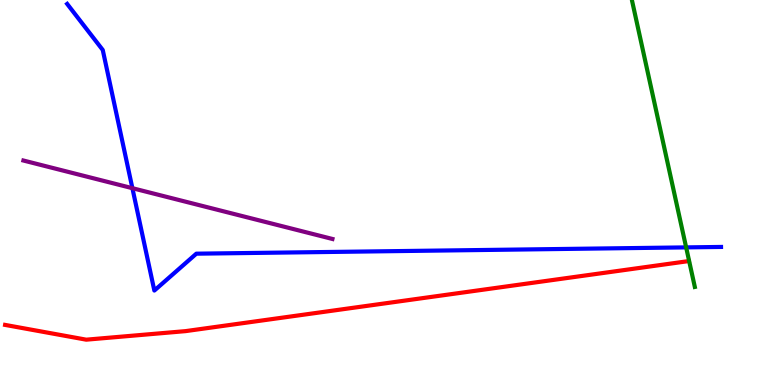[{'lines': ['blue', 'red'], 'intersections': []}, {'lines': ['green', 'red'], 'intersections': []}, {'lines': ['purple', 'red'], 'intersections': []}, {'lines': ['blue', 'green'], 'intersections': [{'x': 8.85, 'y': 3.57}]}, {'lines': ['blue', 'purple'], 'intersections': [{'x': 1.71, 'y': 5.11}]}, {'lines': ['green', 'purple'], 'intersections': []}]